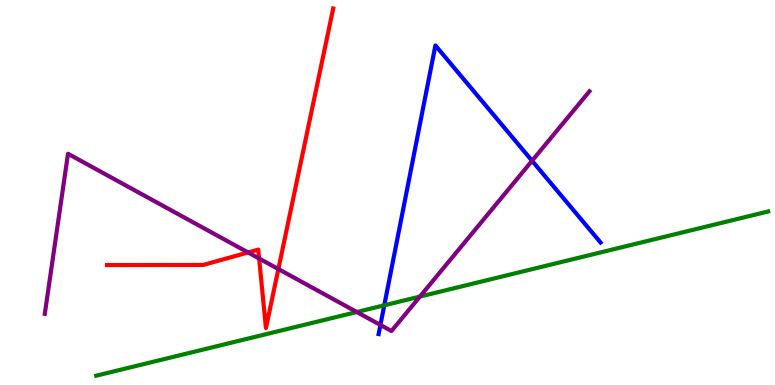[{'lines': ['blue', 'red'], 'intersections': []}, {'lines': ['green', 'red'], 'intersections': []}, {'lines': ['purple', 'red'], 'intersections': [{'x': 3.2, 'y': 3.44}, {'x': 3.34, 'y': 3.29}, {'x': 3.59, 'y': 3.01}]}, {'lines': ['blue', 'green'], 'intersections': [{'x': 4.96, 'y': 2.07}]}, {'lines': ['blue', 'purple'], 'intersections': [{'x': 4.91, 'y': 1.56}, {'x': 6.87, 'y': 5.82}]}, {'lines': ['green', 'purple'], 'intersections': [{'x': 4.6, 'y': 1.9}, {'x': 5.42, 'y': 2.3}]}]